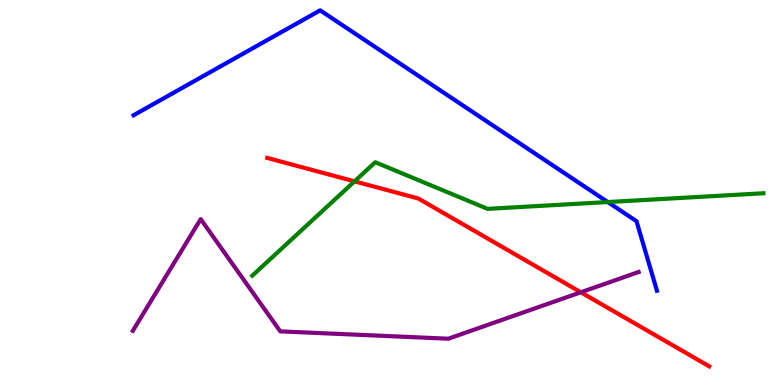[{'lines': ['blue', 'red'], 'intersections': []}, {'lines': ['green', 'red'], 'intersections': [{'x': 4.57, 'y': 5.29}]}, {'lines': ['purple', 'red'], 'intersections': [{'x': 7.49, 'y': 2.41}]}, {'lines': ['blue', 'green'], 'intersections': [{'x': 7.84, 'y': 4.75}]}, {'lines': ['blue', 'purple'], 'intersections': []}, {'lines': ['green', 'purple'], 'intersections': []}]